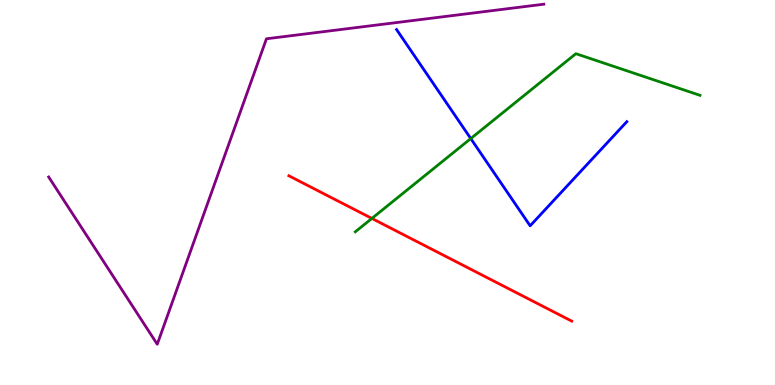[{'lines': ['blue', 'red'], 'intersections': []}, {'lines': ['green', 'red'], 'intersections': [{'x': 4.8, 'y': 4.33}]}, {'lines': ['purple', 'red'], 'intersections': []}, {'lines': ['blue', 'green'], 'intersections': [{'x': 6.07, 'y': 6.4}]}, {'lines': ['blue', 'purple'], 'intersections': []}, {'lines': ['green', 'purple'], 'intersections': []}]